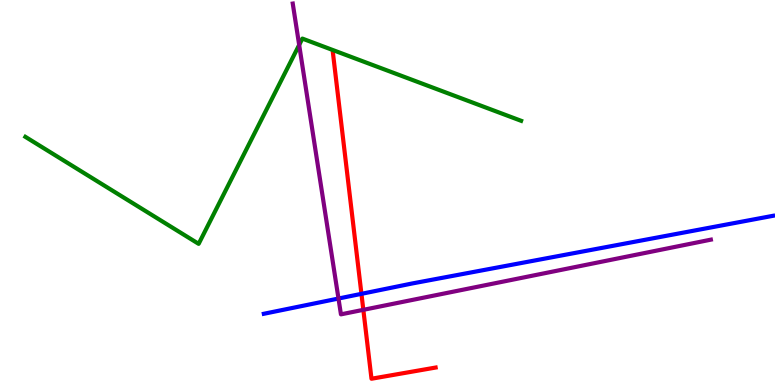[{'lines': ['blue', 'red'], 'intersections': [{'x': 4.66, 'y': 2.37}]}, {'lines': ['green', 'red'], 'intersections': []}, {'lines': ['purple', 'red'], 'intersections': [{'x': 4.69, 'y': 1.95}]}, {'lines': ['blue', 'green'], 'intersections': []}, {'lines': ['blue', 'purple'], 'intersections': [{'x': 4.37, 'y': 2.25}]}, {'lines': ['green', 'purple'], 'intersections': [{'x': 3.86, 'y': 8.83}]}]